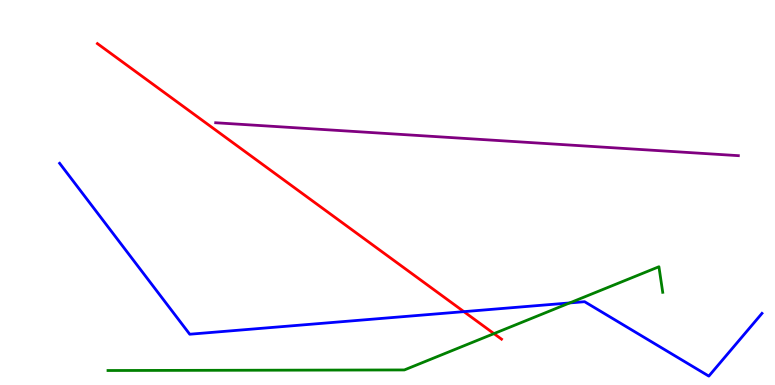[{'lines': ['blue', 'red'], 'intersections': [{'x': 5.99, 'y': 1.91}]}, {'lines': ['green', 'red'], 'intersections': [{'x': 6.37, 'y': 1.33}]}, {'lines': ['purple', 'red'], 'intersections': []}, {'lines': ['blue', 'green'], 'intersections': [{'x': 7.35, 'y': 2.13}]}, {'lines': ['blue', 'purple'], 'intersections': []}, {'lines': ['green', 'purple'], 'intersections': []}]